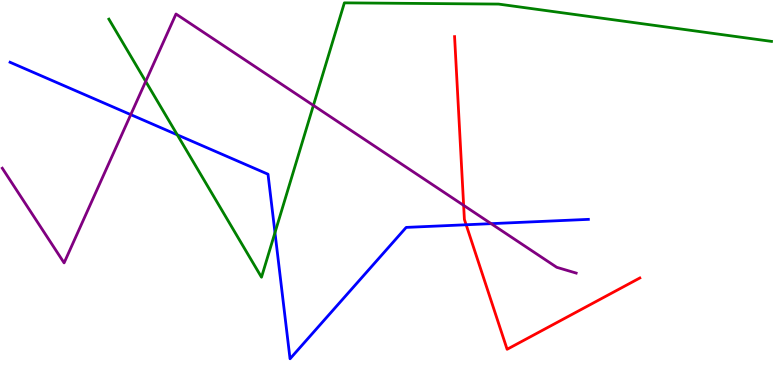[{'lines': ['blue', 'red'], 'intersections': [{'x': 6.01, 'y': 4.16}]}, {'lines': ['green', 'red'], 'intersections': []}, {'lines': ['purple', 'red'], 'intersections': [{'x': 5.98, 'y': 4.67}]}, {'lines': ['blue', 'green'], 'intersections': [{'x': 2.29, 'y': 6.5}, {'x': 3.55, 'y': 3.96}]}, {'lines': ['blue', 'purple'], 'intersections': [{'x': 1.69, 'y': 7.02}, {'x': 6.34, 'y': 4.19}]}, {'lines': ['green', 'purple'], 'intersections': [{'x': 1.88, 'y': 7.89}, {'x': 4.04, 'y': 7.26}]}]